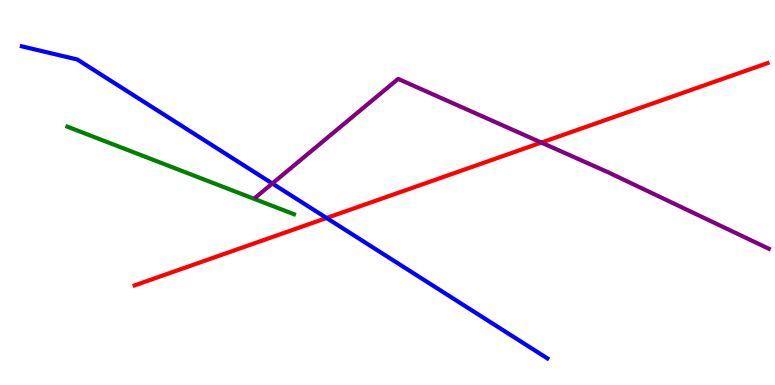[{'lines': ['blue', 'red'], 'intersections': [{'x': 4.21, 'y': 4.34}]}, {'lines': ['green', 'red'], 'intersections': []}, {'lines': ['purple', 'red'], 'intersections': [{'x': 6.99, 'y': 6.3}]}, {'lines': ['blue', 'green'], 'intersections': []}, {'lines': ['blue', 'purple'], 'intersections': [{'x': 3.51, 'y': 5.23}]}, {'lines': ['green', 'purple'], 'intersections': []}]